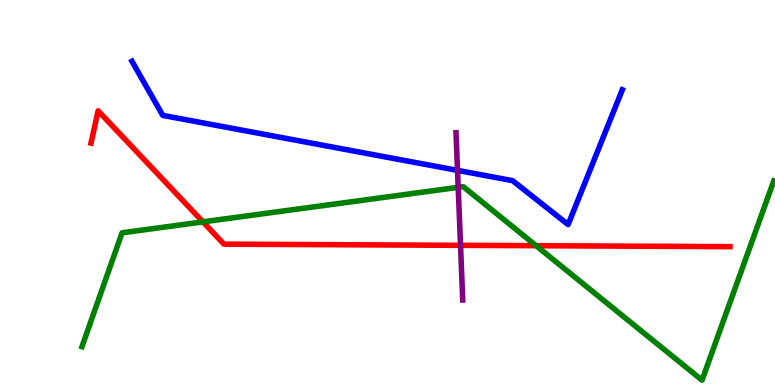[{'lines': ['blue', 'red'], 'intersections': []}, {'lines': ['green', 'red'], 'intersections': [{'x': 2.62, 'y': 4.24}, {'x': 6.92, 'y': 3.62}]}, {'lines': ['purple', 'red'], 'intersections': [{'x': 5.94, 'y': 3.63}]}, {'lines': ['blue', 'green'], 'intersections': []}, {'lines': ['blue', 'purple'], 'intersections': [{'x': 5.9, 'y': 5.57}]}, {'lines': ['green', 'purple'], 'intersections': [{'x': 5.91, 'y': 5.13}]}]